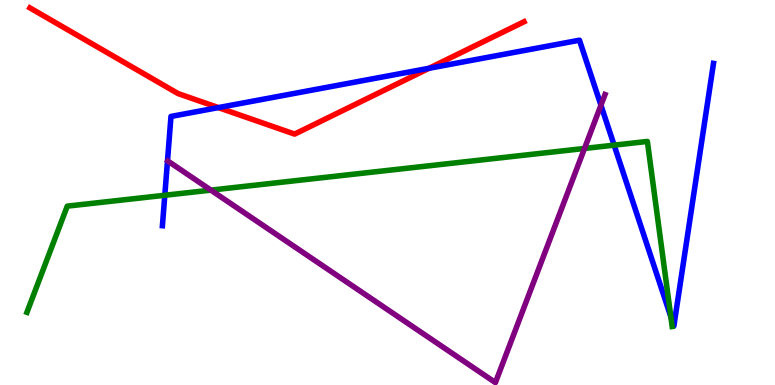[{'lines': ['blue', 'red'], 'intersections': [{'x': 2.82, 'y': 7.21}, {'x': 5.54, 'y': 8.23}]}, {'lines': ['green', 'red'], 'intersections': []}, {'lines': ['purple', 'red'], 'intersections': []}, {'lines': ['blue', 'green'], 'intersections': [{'x': 2.13, 'y': 4.93}, {'x': 7.92, 'y': 6.23}, {'x': 8.66, 'y': 1.77}]}, {'lines': ['blue', 'purple'], 'intersections': [{'x': 7.75, 'y': 7.27}]}, {'lines': ['green', 'purple'], 'intersections': [{'x': 2.72, 'y': 5.06}, {'x': 7.54, 'y': 6.14}]}]